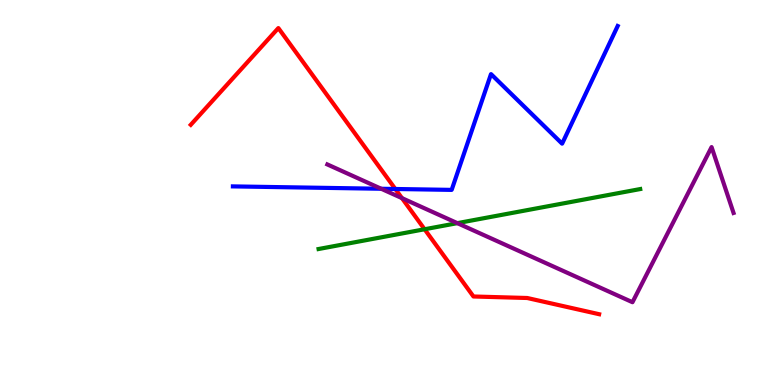[{'lines': ['blue', 'red'], 'intersections': [{'x': 5.1, 'y': 5.09}]}, {'lines': ['green', 'red'], 'intersections': [{'x': 5.48, 'y': 4.05}]}, {'lines': ['purple', 'red'], 'intersections': [{'x': 5.19, 'y': 4.85}]}, {'lines': ['blue', 'green'], 'intersections': []}, {'lines': ['blue', 'purple'], 'intersections': [{'x': 4.92, 'y': 5.1}]}, {'lines': ['green', 'purple'], 'intersections': [{'x': 5.9, 'y': 4.2}]}]